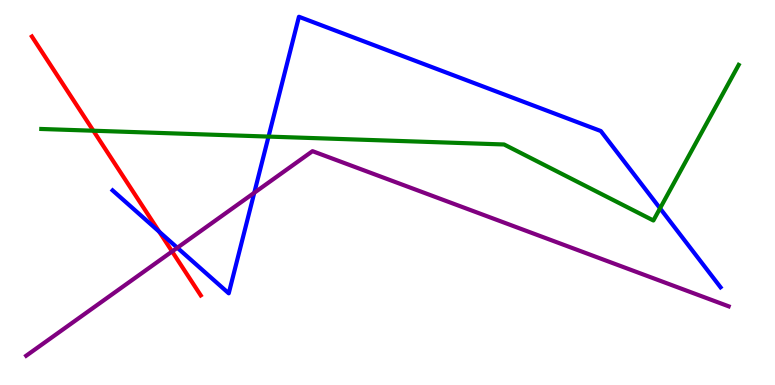[{'lines': ['blue', 'red'], 'intersections': [{'x': 2.05, 'y': 3.98}]}, {'lines': ['green', 'red'], 'intersections': [{'x': 1.2, 'y': 6.6}]}, {'lines': ['purple', 'red'], 'intersections': [{'x': 2.22, 'y': 3.47}]}, {'lines': ['blue', 'green'], 'intersections': [{'x': 3.46, 'y': 6.45}, {'x': 8.52, 'y': 4.59}]}, {'lines': ['blue', 'purple'], 'intersections': [{'x': 2.29, 'y': 3.56}, {'x': 3.28, 'y': 4.99}]}, {'lines': ['green', 'purple'], 'intersections': []}]